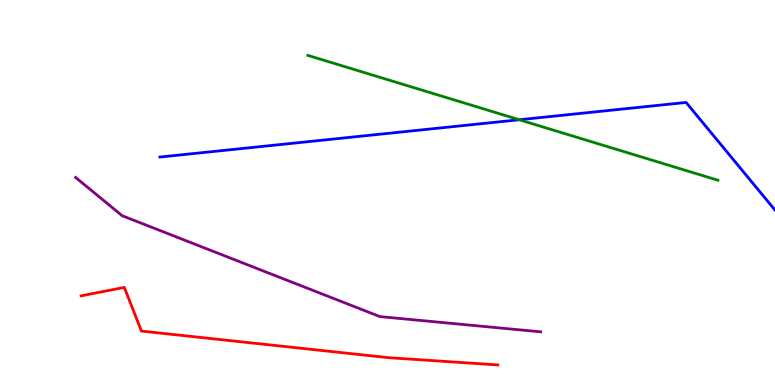[{'lines': ['blue', 'red'], 'intersections': []}, {'lines': ['green', 'red'], 'intersections': []}, {'lines': ['purple', 'red'], 'intersections': []}, {'lines': ['blue', 'green'], 'intersections': [{'x': 6.7, 'y': 6.89}]}, {'lines': ['blue', 'purple'], 'intersections': []}, {'lines': ['green', 'purple'], 'intersections': []}]